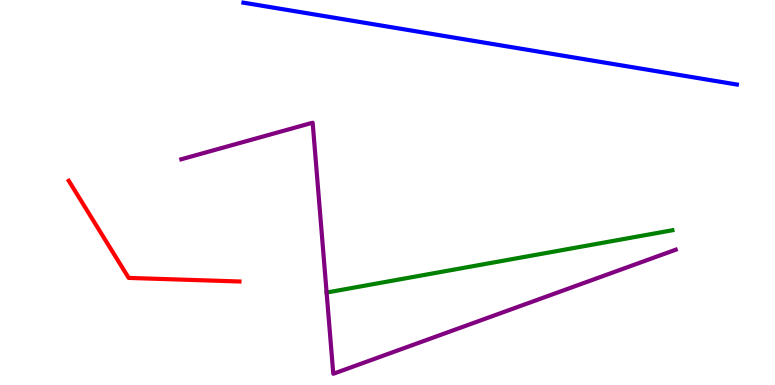[{'lines': ['blue', 'red'], 'intersections': []}, {'lines': ['green', 'red'], 'intersections': []}, {'lines': ['purple', 'red'], 'intersections': []}, {'lines': ['blue', 'green'], 'intersections': []}, {'lines': ['blue', 'purple'], 'intersections': []}, {'lines': ['green', 'purple'], 'intersections': [{'x': 4.21, 'y': 2.4}]}]